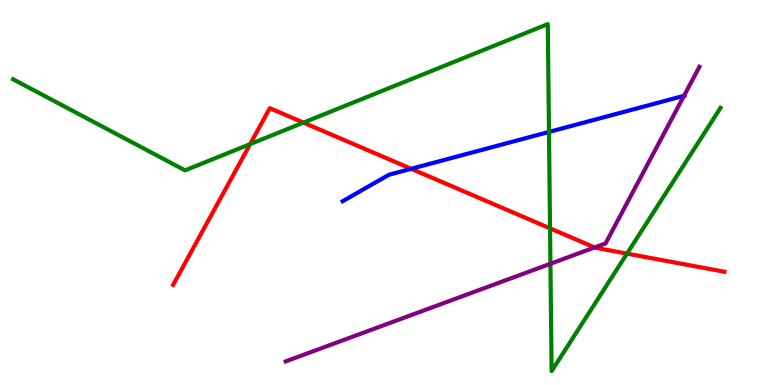[{'lines': ['blue', 'red'], 'intersections': [{'x': 5.31, 'y': 5.62}]}, {'lines': ['green', 'red'], 'intersections': [{'x': 3.23, 'y': 6.26}, {'x': 3.92, 'y': 6.82}, {'x': 7.1, 'y': 4.07}, {'x': 8.09, 'y': 3.41}]}, {'lines': ['purple', 'red'], 'intersections': [{'x': 7.67, 'y': 3.57}]}, {'lines': ['blue', 'green'], 'intersections': [{'x': 7.08, 'y': 6.57}]}, {'lines': ['blue', 'purple'], 'intersections': [{'x': 8.83, 'y': 7.51}]}, {'lines': ['green', 'purple'], 'intersections': [{'x': 7.1, 'y': 3.15}]}]